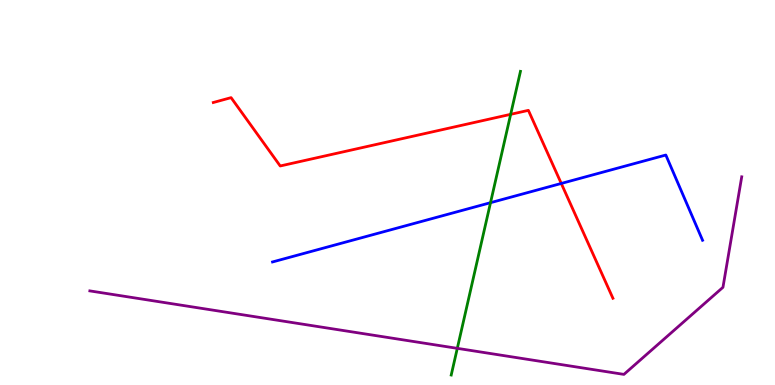[{'lines': ['blue', 'red'], 'intersections': [{'x': 7.24, 'y': 5.23}]}, {'lines': ['green', 'red'], 'intersections': [{'x': 6.59, 'y': 7.03}]}, {'lines': ['purple', 'red'], 'intersections': []}, {'lines': ['blue', 'green'], 'intersections': [{'x': 6.33, 'y': 4.74}]}, {'lines': ['blue', 'purple'], 'intersections': []}, {'lines': ['green', 'purple'], 'intersections': [{'x': 5.9, 'y': 0.952}]}]